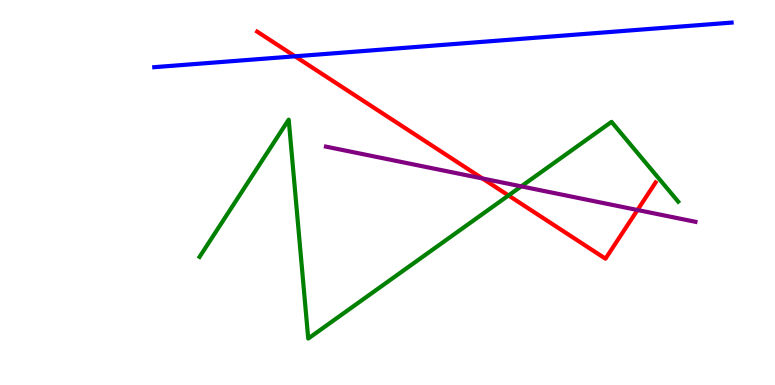[{'lines': ['blue', 'red'], 'intersections': [{'x': 3.81, 'y': 8.54}]}, {'lines': ['green', 'red'], 'intersections': [{'x': 6.56, 'y': 4.92}]}, {'lines': ['purple', 'red'], 'intersections': [{'x': 6.22, 'y': 5.36}, {'x': 8.23, 'y': 4.55}]}, {'lines': ['blue', 'green'], 'intersections': []}, {'lines': ['blue', 'purple'], 'intersections': []}, {'lines': ['green', 'purple'], 'intersections': [{'x': 6.73, 'y': 5.16}]}]